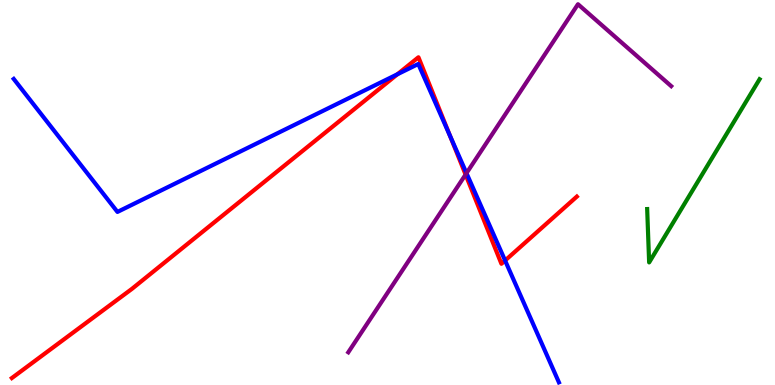[{'lines': ['blue', 'red'], 'intersections': [{'x': 5.13, 'y': 8.07}, {'x': 5.81, 'y': 6.48}, {'x': 6.52, 'y': 3.23}]}, {'lines': ['green', 'red'], 'intersections': []}, {'lines': ['purple', 'red'], 'intersections': [{'x': 6.01, 'y': 5.47}]}, {'lines': ['blue', 'green'], 'intersections': []}, {'lines': ['blue', 'purple'], 'intersections': [{'x': 6.02, 'y': 5.5}]}, {'lines': ['green', 'purple'], 'intersections': []}]